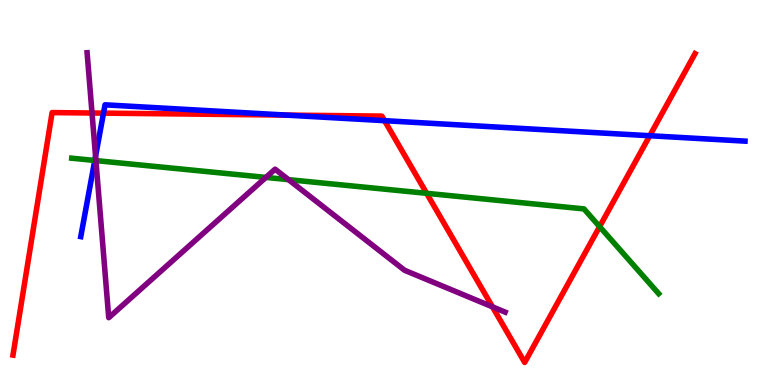[{'lines': ['blue', 'red'], 'intersections': [{'x': 1.34, 'y': 7.06}, {'x': 3.69, 'y': 7.01}, {'x': 4.96, 'y': 6.87}, {'x': 8.38, 'y': 6.47}]}, {'lines': ['green', 'red'], 'intersections': [{'x': 5.51, 'y': 4.98}, {'x': 7.74, 'y': 4.11}]}, {'lines': ['purple', 'red'], 'intersections': [{'x': 1.19, 'y': 7.06}, {'x': 6.35, 'y': 2.03}]}, {'lines': ['blue', 'green'], 'intersections': [{'x': 1.22, 'y': 5.83}]}, {'lines': ['blue', 'purple'], 'intersections': [{'x': 1.23, 'y': 5.94}]}, {'lines': ['green', 'purple'], 'intersections': [{'x': 1.24, 'y': 5.83}, {'x': 3.43, 'y': 5.39}, {'x': 3.72, 'y': 5.33}]}]